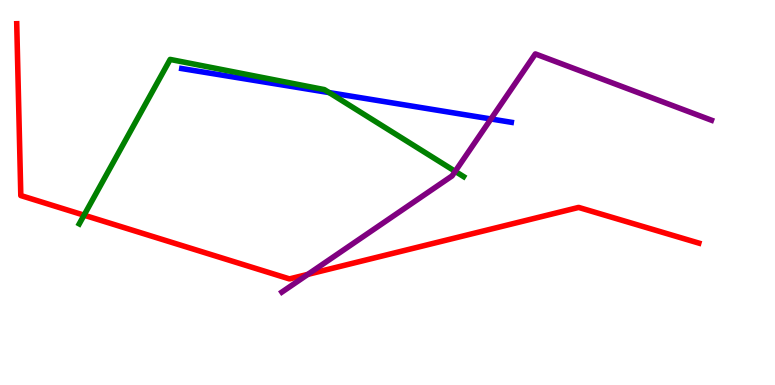[{'lines': ['blue', 'red'], 'intersections': []}, {'lines': ['green', 'red'], 'intersections': [{'x': 1.08, 'y': 4.41}]}, {'lines': ['purple', 'red'], 'intersections': [{'x': 3.97, 'y': 2.87}]}, {'lines': ['blue', 'green'], 'intersections': [{'x': 4.25, 'y': 7.6}]}, {'lines': ['blue', 'purple'], 'intersections': [{'x': 6.33, 'y': 6.91}]}, {'lines': ['green', 'purple'], 'intersections': [{'x': 5.87, 'y': 5.55}]}]